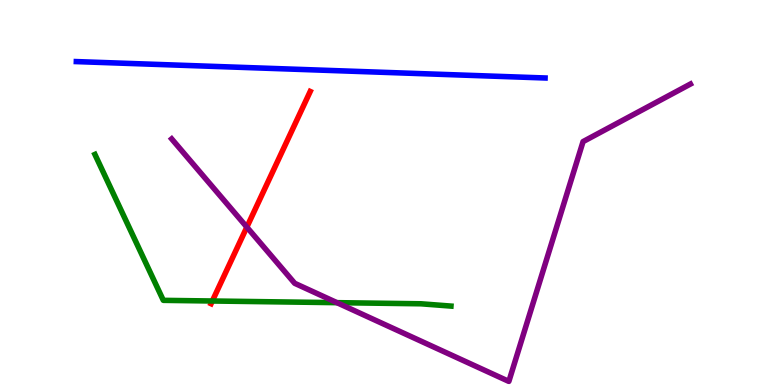[{'lines': ['blue', 'red'], 'intersections': []}, {'lines': ['green', 'red'], 'intersections': [{'x': 2.74, 'y': 2.18}]}, {'lines': ['purple', 'red'], 'intersections': [{'x': 3.19, 'y': 4.1}]}, {'lines': ['blue', 'green'], 'intersections': []}, {'lines': ['blue', 'purple'], 'intersections': []}, {'lines': ['green', 'purple'], 'intersections': [{'x': 4.35, 'y': 2.14}]}]